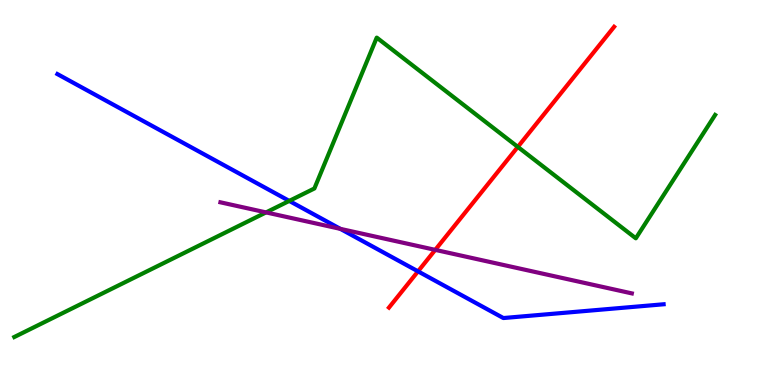[{'lines': ['blue', 'red'], 'intersections': [{'x': 5.39, 'y': 2.95}]}, {'lines': ['green', 'red'], 'intersections': [{'x': 6.68, 'y': 6.18}]}, {'lines': ['purple', 'red'], 'intersections': [{'x': 5.62, 'y': 3.51}]}, {'lines': ['blue', 'green'], 'intersections': [{'x': 3.73, 'y': 4.78}]}, {'lines': ['blue', 'purple'], 'intersections': [{'x': 4.39, 'y': 4.06}]}, {'lines': ['green', 'purple'], 'intersections': [{'x': 3.43, 'y': 4.48}]}]